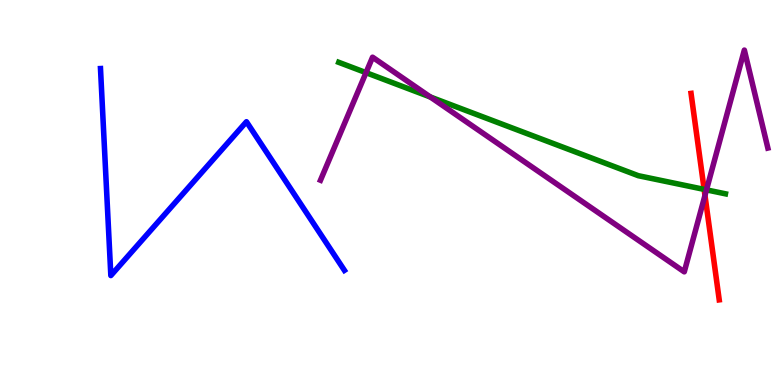[{'lines': ['blue', 'red'], 'intersections': []}, {'lines': ['green', 'red'], 'intersections': [{'x': 9.09, 'y': 5.08}]}, {'lines': ['purple', 'red'], 'intersections': [{'x': 9.1, 'y': 4.92}]}, {'lines': ['blue', 'green'], 'intersections': []}, {'lines': ['blue', 'purple'], 'intersections': []}, {'lines': ['green', 'purple'], 'intersections': [{'x': 4.72, 'y': 8.11}, {'x': 5.55, 'y': 7.48}, {'x': 9.12, 'y': 5.07}]}]